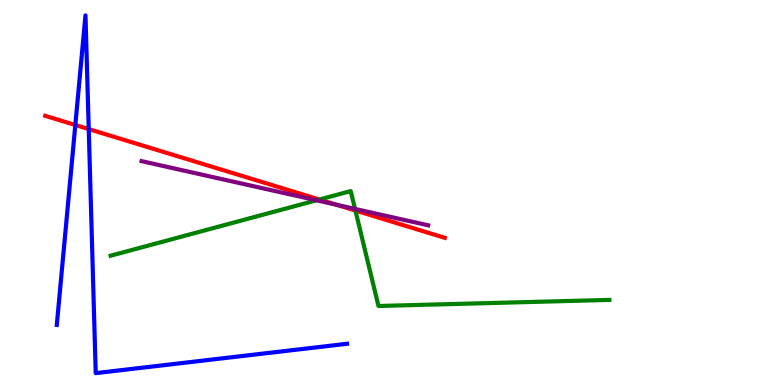[{'lines': ['blue', 'red'], 'intersections': [{'x': 0.972, 'y': 6.75}, {'x': 1.15, 'y': 6.65}]}, {'lines': ['green', 'red'], 'intersections': [{'x': 4.12, 'y': 4.82}, {'x': 4.59, 'y': 4.53}]}, {'lines': ['purple', 'red'], 'intersections': [{'x': 4.35, 'y': 4.68}]}, {'lines': ['blue', 'green'], 'intersections': []}, {'lines': ['blue', 'purple'], 'intersections': []}, {'lines': ['green', 'purple'], 'intersections': [{'x': 4.08, 'y': 4.8}, {'x': 4.58, 'y': 4.57}]}]